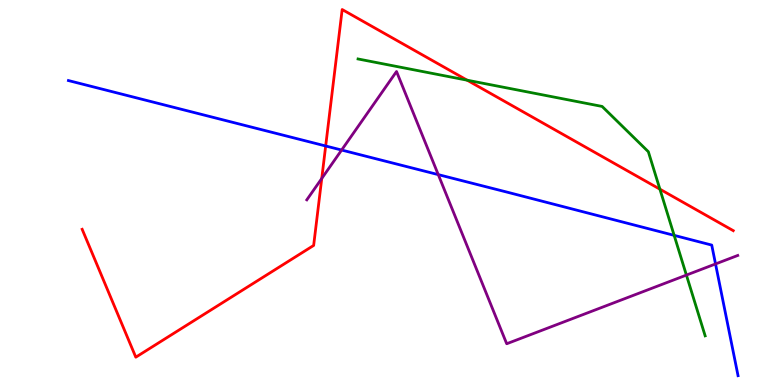[{'lines': ['blue', 'red'], 'intersections': [{'x': 4.2, 'y': 6.21}]}, {'lines': ['green', 'red'], 'intersections': [{'x': 6.03, 'y': 7.92}, {'x': 8.51, 'y': 5.09}]}, {'lines': ['purple', 'red'], 'intersections': [{'x': 4.15, 'y': 5.36}]}, {'lines': ['blue', 'green'], 'intersections': [{'x': 8.7, 'y': 3.89}]}, {'lines': ['blue', 'purple'], 'intersections': [{'x': 4.41, 'y': 6.1}, {'x': 5.65, 'y': 5.46}, {'x': 9.23, 'y': 3.14}]}, {'lines': ['green', 'purple'], 'intersections': [{'x': 8.86, 'y': 2.86}]}]